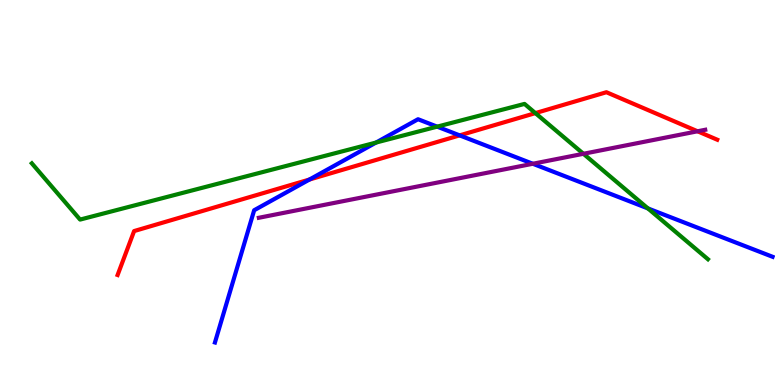[{'lines': ['blue', 'red'], 'intersections': [{'x': 3.99, 'y': 5.34}, {'x': 5.93, 'y': 6.48}]}, {'lines': ['green', 'red'], 'intersections': [{'x': 6.91, 'y': 7.06}]}, {'lines': ['purple', 'red'], 'intersections': [{'x': 9.0, 'y': 6.59}]}, {'lines': ['blue', 'green'], 'intersections': [{'x': 4.85, 'y': 6.3}, {'x': 5.64, 'y': 6.71}, {'x': 8.36, 'y': 4.59}]}, {'lines': ['blue', 'purple'], 'intersections': [{'x': 6.88, 'y': 5.75}]}, {'lines': ['green', 'purple'], 'intersections': [{'x': 7.53, 'y': 6.01}]}]